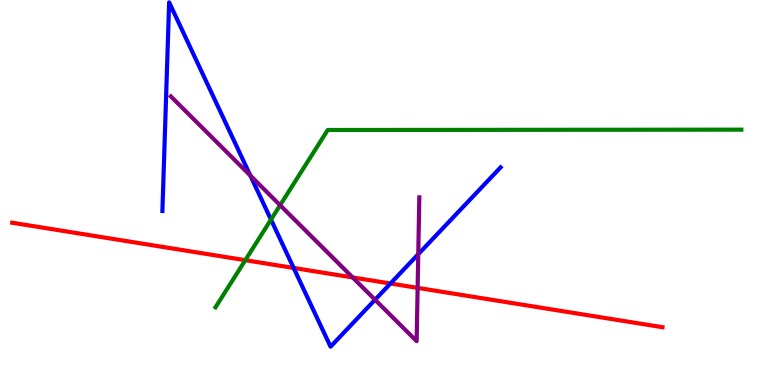[{'lines': ['blue', 'red'], 'intersections': [{'x': 3.79, 'y': 3.04}, {'x': 5.04, 'y': 2.64}]}, {'lines': ['green', 'red'], 'intersections': [{'x': 3.17, 'y': 3.24}]}, {'lines': ['purple', 'red'], 'intersections': [{'x': 4.55, 'y': 2.79}, {'x': 5.39, 'y': 2.52}]}, {'lines': ['blue', 'green'], 'intersections': [{'x': 3.5, 'y': 4.3}]}, {'lines': ['blue', 'purple'], 'intersections': [{'x': 3.23, 'y': 5.44}, {'x': 4.84, 'y': 2.21}, {'x': 5.4, 'y': 3.4}]}, {'lines': ['green', 'purple'], 'intersections': [{'x': 3.61, 'y': 4.67}]}]